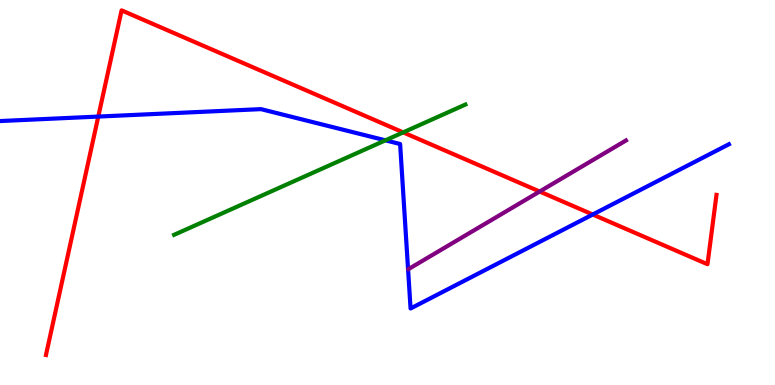[{'lines': ['blue', 'red'], 'intersections': [{'x': 1.27, 'y': 6.97}, {'x': 7.65, 'y': 4.43}]}, {'lines': ['green', 'red'], 'intersections': [{'x': 5.2, 'y': 6.56}]}, {'lines': ['purple', 'red'], 'intersections': [{'x': 6.96, 'y': 5.03}]}, {'lines': ['blue', 'green'], 'intersections': [{'x': 4.97, 'y': 6.36}]}, {'lines': ['blue', 'purple'], 'intersections': []}, {'lines': ['green', 'purple'], 'intersections': []}]